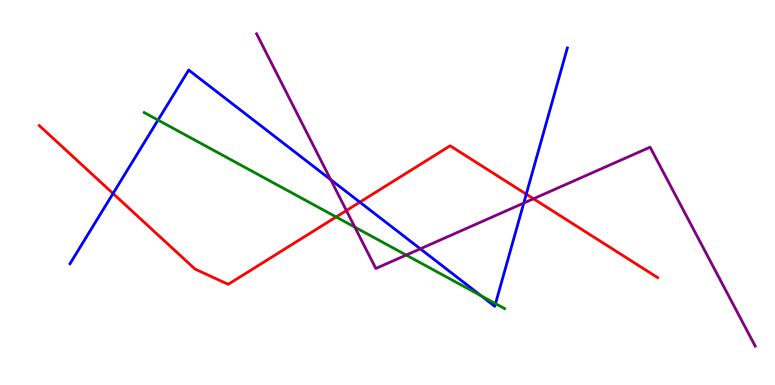[{'lines': ['blue', 'red'], 'intersections': [{'x': 1.46, 'y': 4.97}, {'x': 4.64, 'y': 4.75}, {'x': 6.79, 'y': 4.96}]}, {'lines': ['green', 'red'], 'intersections': [{'x': 4.34, 'y': 4.36}]}, {'lines': ['purple', 'red'], 'intersections': [{'x': 4.47, 'y': 4.53}, {'x': 6.88, 'y': 4.84}]}, {'lines': ['blue', 'green'], 'intersections': [{'x': 2.04, 'y': 6.88}, {'x': 6.21, 'y': 2.31}, {'x': 6.39, 'y': 2.11}]}, {'lines': ['blue', 'purple'], 'intersections': [{'x': 4.27, 'y': 5.33}, {'x': 5.42, 'y': 3.54}, {'x': 6.76, 'y': 4.73}]}, {'lines': ['green', 'purple'], 'intersections': [{'x': 4.58, 'y': 4.1}, {'x': 5.24, 'y': 3.38}]}]